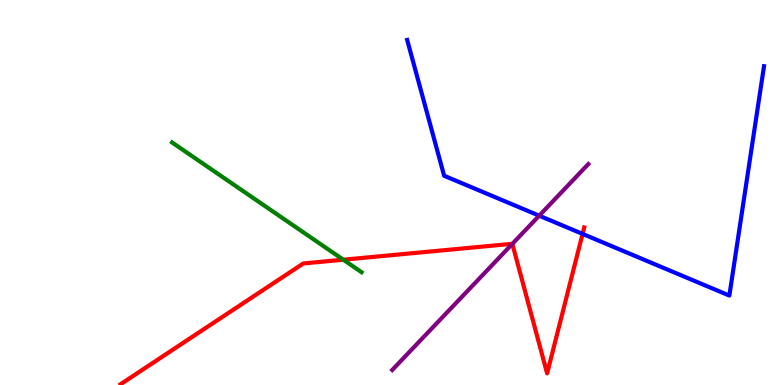[{'lines': ['blue', 'red'], 'intersections': [{'x': 7.52, 'y': 3.92}]}, {'lines': ['green', 'red'], 'intersections': [{'x': 4.43, 'y': 3.25}]}, {'lines': ['purple', 'red'], 'intersections': [{'x': 6.61, 'y': 3.67}]}, {'lines': ['blue', 'green'], 'intersections': []}, {'lines': ['blue', 'purple'], 'intersections': [{'x': 6.96, 'y': 4.4}]}, {'lines': ['green', 'purple'], 'intersections': []}]